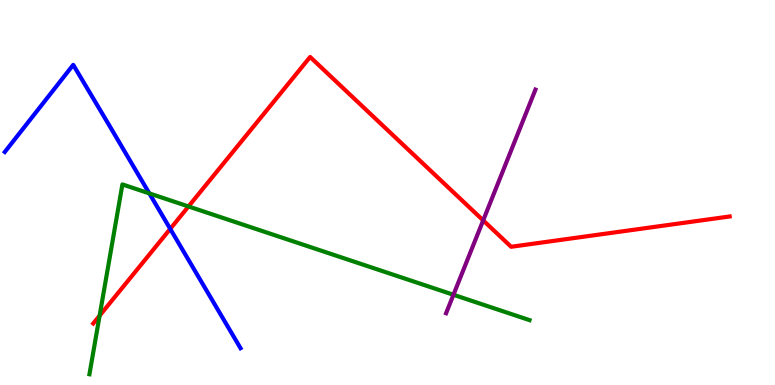[{'lines': ['blue', 'red'], 'intersections': [{'x': 2.2, 'y': 4.06}]}, {'lines': ['green', 'red'], 'intersections': [{'x': 1.29, 'y': 1.8}, {'x': 2.43, 'y': 4.64}]}, {'lines': ['purple', 'red'], 'intersections': [{'x': 6.23, 'y': 4.28}]}, {'lines': ['blue', 'green'], 'intersections': [{'x': 1.93, 'y': 4.98}]}, {'lines': ['blue', 'purple'], 'intersections': []}, {'lines': ['green', 'purple'], 'intersections': [{'x': 5.85, 'y': 2.34}]}]